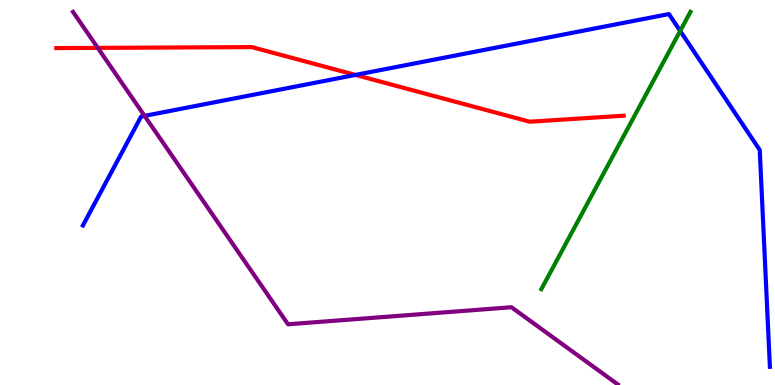[{'lines': ['blue', 'red'], 'intersections': [{'x': 4.59, 'y': 8.05}]}, {'lines': ['green', 'red'], 'intersections': []}, {'lines': ['purple', 'red'], 'intersections': [{'x': 1.26, 'y': 8.76}]}, {'lines': ['blue', 'green'], 'intersections': [{'x': 8.78, 'y': 9.2}]}, {'lines': ['blue', 'purple'], 'intersections': [{'x': 1.87, 'y': 6.99}]}, {'lines': ['green', 'purple'], 'intersections': []}]